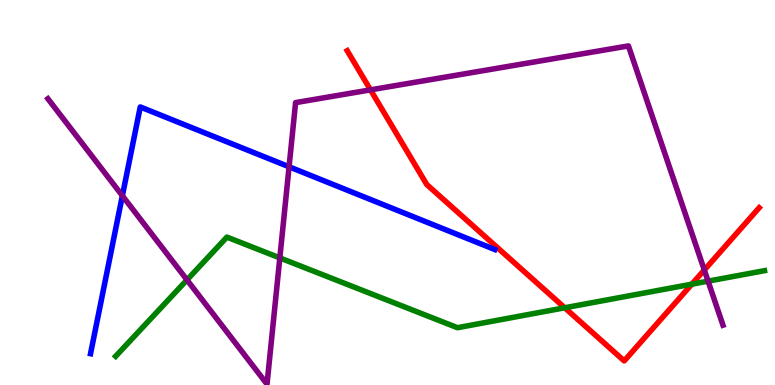[{'lines': ['blue', 'red'], 'intersections': []}, {'lines': ['green', 'red'], 'intersections': [{'x': 7.29, 'y': 2.01}, {'x': 8.93, 'y': 2.62}]}, {'lines': ['purple', 'red'], 'intersections': [{'x': 4.78, 'y': 7.67}, {'x': 9.09, 'y': 2.99}]}, {'lines': ['blue', 'green'], 'intersections': []}, {'lines': ['blue', 'purple'], 'intersections': [{'x': 1.58, 'y': 4.92}, {'x': 3.73, 'y': 5.67}]}, {'lines': ['green', 'purple'], 'intersections': [{'x': 2.41, 'y': 2.73}, {'x': 3.61, 'y': 3.3}, {'x': 9.14, 'y': 2.7}]}]